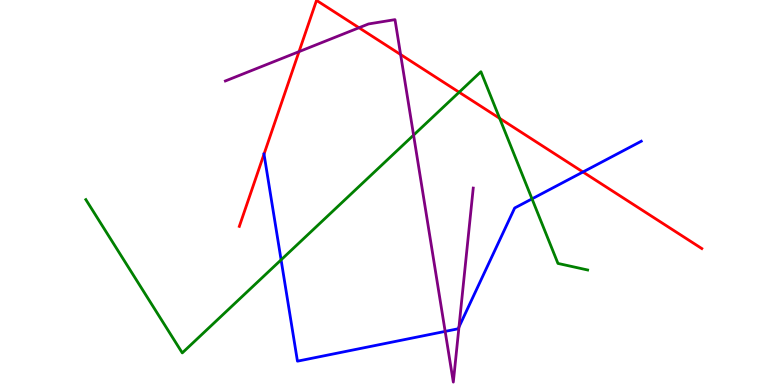[{'lines': ['blue', 'red'], 'intersections': [{'x': 3.41, 'y': 6.0}, {'x': 7.52, 'y': 5.53}]}, {'lines': ['green', 'red'], 'intersections': [{'x': 5.92, 'y': 7.6}, {'x': 6.45, 'y': 6.93}]}, {'lines': ['purple', 'red'], 'intersections': [{'x': 3.86, 'y': 8.66}, {'x': 4.63, 'y': 9.28}, {'x': 5.17, 'y': 8.58}]}, {'lines': ['blue', 'green'], 'intersections': [{'x': 3.63, 'y': 3.25}, {'x': 6.86, 'y': 4.83}]}, {'lines': ['blue', 'purple'], 'intersections': [{'x': 5.74, 'y': 1.39}, {'x': 5.92, 'y': 1.51}]}, {'lines': ['green', 'purple'], 'intersections': [{'x': 5.34, 'y': 6.49}]}]